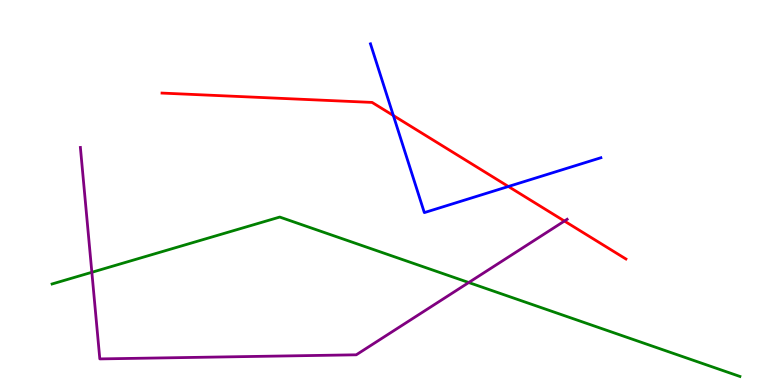[{'lines': ['blue', 'red'], 'intersections': [{'x': 5.08, 'y': 7.0}, {'x': 6.56, 'y': 5.16}]}, {'lines': ['green', 'red'], 'intersections': []}, {'lines': ['purple', 'red'], 'intersections': [{'x': 7.28, 'y': 4.26}]}, {'lines': ['blue', 'green'], 'intersections': []}, {'lines': ['blue', 'purple'], 'intersections': []}, {'lines': ['green', 'purple'], 'intersections': [{'x': 1.19, 'y': 2.93}, {'x': 6.05, 'y': 2.66}]}]